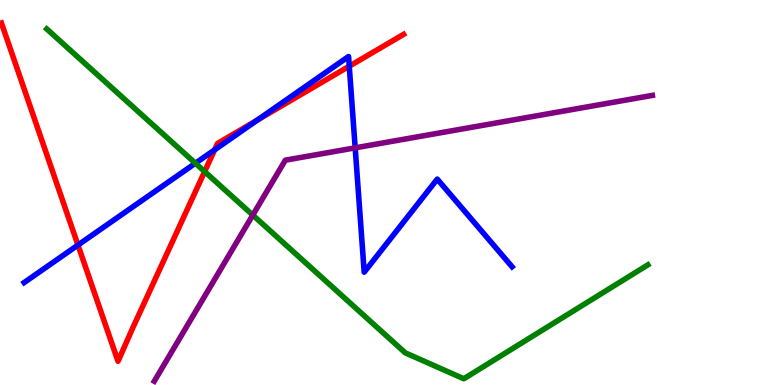[{'lines': ['blue', 'red'], 'intersections': [{'x': 1.01, 'y': 3.63}, {'x': 2.77, 'y': 6.11}, {'x': 3.32, 'y': 6.88}, {'x': 4.51, 'y': 8.28}]}, {'lines': ['green', 'red'], 'intersections': [{'x': 2.64, 'y': 5.54}]}, {'lines': ['purple', 'red'], 'intersections': []}, {'lines': ['blue', 'green'], 'intersections': [{'x': 2.52, 'y': 5.76}]}, {'lines': ['blue', 'purple'], 'intersections': [{'x': 4.58, 'y': 6.16}]}, {'lines': ['green', 'purple'], 'intersections': [{'x': 3.26, 'y': 4.41}]}]